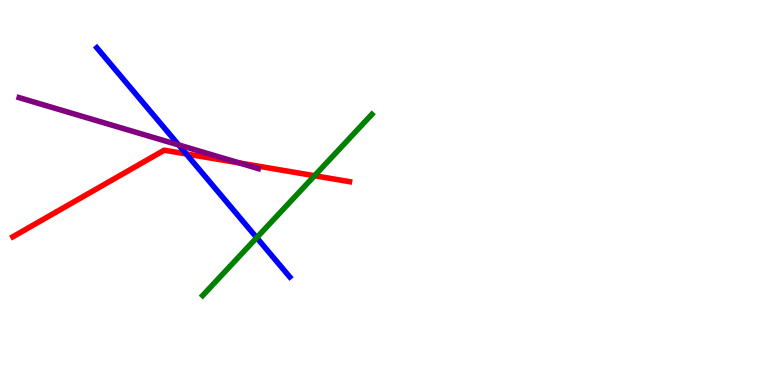[{'lines': ['blue', 'red'], 'intersections': [{'x': 2.4, 'y': 6.0}]}, {'lines': ['green', 'red'], 'intersections': [{'x': 4.06, 'y': 5.44}]}, {'lines': ['purple', 'red'], 'intersections': [{'x': 3.09, 'y': 5.77}]}, {'lines': ['blue', 'green'], 'intersections': [{'x': 3.31, 'y': 3.83}]}, {'lines': ['blue', 'purple'], 'intersections': [{'x': 2.31, 'y': 6.24}]}, {'lines': ['green', 'purple'], 'intersections': []}]